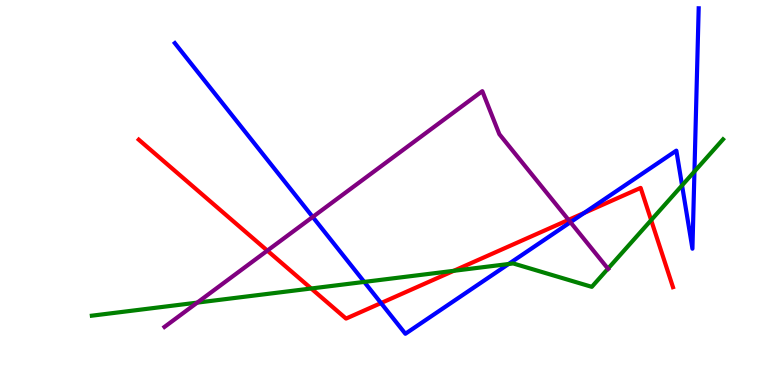[{'lines': ['blue', 'red'], 'intersections': [{'x': 4.92, 'y': 2.13}, {'x': 7.54, 'y': 4.47}]}, {'lines': ['green', 'red'], 'intersections': [{'x': 4.02, 'y': 2.51}, {'x': 5.85, 'y': 2.97}, {'x': 8.4, 'y': 4.28}]}, {'lines': ['purple', 'red'], 'intersections': [{'x': 3.45, 'y': 3.49}, {'x': 7.34, 'y': 4.29}]}, {'lines': ['blue', 'green'], 'intersections': [{'x': 4.7, 'y': 2.68}, {'x': 6.56, 'y': 3.14}, {'x': 8.8, 'y': 5.18}, {'x': 8.96, 'y': 5.55}]}, {'lines': ['blue', 'purple'], 'intersections': [{'x': 4.04, 'y': 4.36}, {'x': 7.36, 'y': 4.23}]}, {'lines': ['green', 'purple'], 'intersections': [{'x': 2.55, 'y': 2.14}, {'x': 7.84, 'y': 3.02}]}]